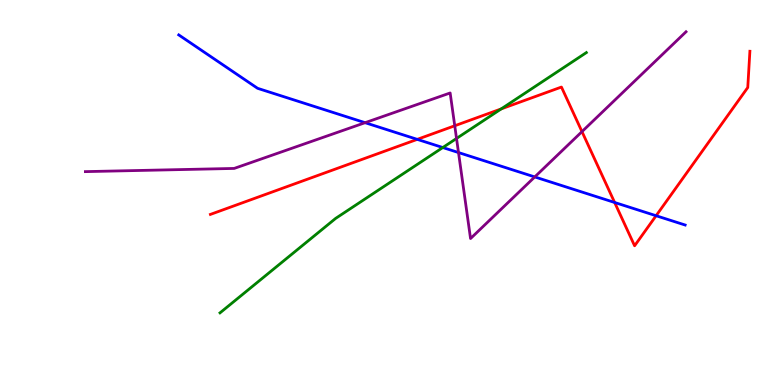[{'lines': ['blue', 'red'], 'intersections': [{'x': 5.38, 'y': 6.38}, {'x': 7.93, 'y': 4.74}, {'x': 8.47, 'y': 4.4}]}, {'lines': ['green', 'red'], 'intersections': [{'x': 6.47, 'y': 7.17}]}, {'lines': ['purple', 'red'], 'intersections': [{'x': 5.87, 'y': 6.73}, {'x': 7.51, 'y': 6.58}]}, {'lines': ['blue', 'green'], 'intersections': [{'x': 5.71, 'y': 6.17}]}, {'lines': ['blue', 'purple'], 'intersections': [{'x': 4.71, 'y': 6.81}, {'x': 5.92, 'y': 6.04}, {'x': 6.9, 'y': 5.4}]}, {'lines': ['green', 'purple'], 'intersections': [{'x': 5.89, 'y': 6.4}]}]